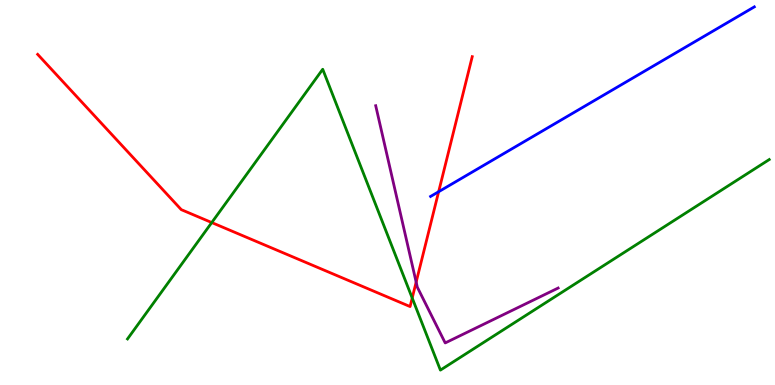[{'lines': ['blue', 'red'], 'intersections': [{'x': 5.66, 'y': 5.02}]}, {'lines': ['green', 'red'], 'intersections': [{'x': 2.73, 'y': 4.22}, {'x': 5.32, 'y': 2.26}]}, {'lines': ['purple', 'red'], 'intersections': [{'x': 5.37, 'y': 2.67}]}, {'lines': ['blue', 'green'], 'intersections': []}, {'lines': ['blue', 'purple'], 'intersections': []}, {'lines': ['green', 'purple'], 'intersections': []}]